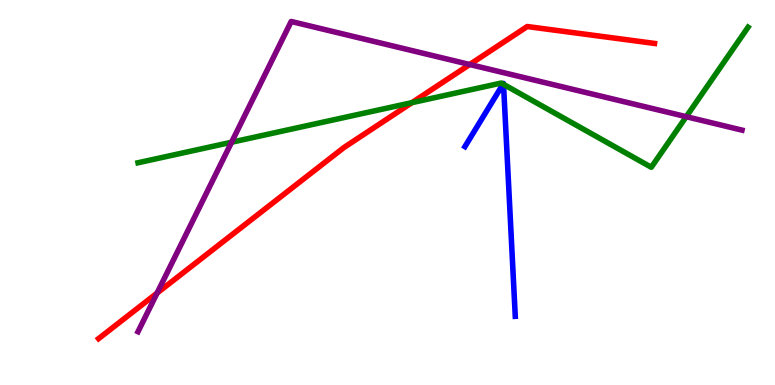[{'lines': ['blue', 'red'], 'intersections': []}, {'lines': ['green', 'red'], 'intersections': [{'x': 5.32, 'y': 7.33}]}, {'lines': ['purple', 'red'], 'intersections': [{'x': 2.03, 'y': 2.39}, {'x': 6.06, 'y': 8.32}]}, {'lines': ['blue', 'green'], 'intersections': [{'x': 6.49, 'y': 7.82}, {'x': 6.5, 'y': 7.81}]}, {'lines': ['blue', 'purple'], 'intersections': []}, {'lines': ['green', 'purple'], 'intersections': [{'x': 2.99, 'y': 6.31}, {'x': 8.85, 'y': 6.97}]}]